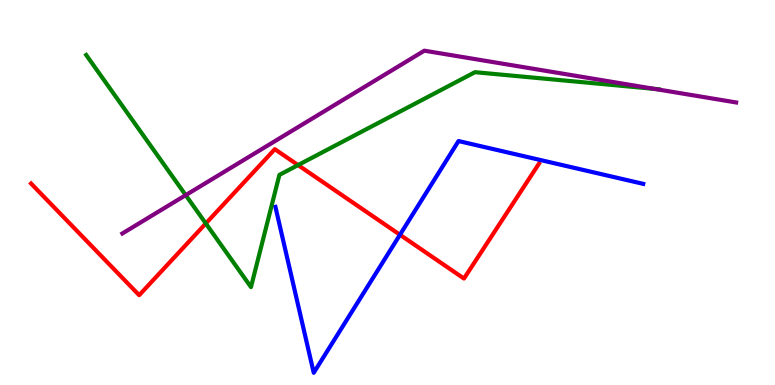[{'lines': ['blue', 'red'], 'intersections': [{'x': 5.16, 'y': 3.9}]}, {'lines': ['green', 'red'], 'intersections': [{'x': 2.66, 'y': 4.2}, {'x': 3.85, 'y': 5.71}]}, {'lines': ['purple', 'red'], 'intersections': []}, {'lines': ['blue', 'green'], 'intersections': []}, {'lines': ['blue', 'purple'], 'intersections': []}, {'lines': ['green', 'purple'], 'intersections': [{'x': 2.4, 'y': 4.93}, {'x': 8.45, 'y': 7.69}]}]